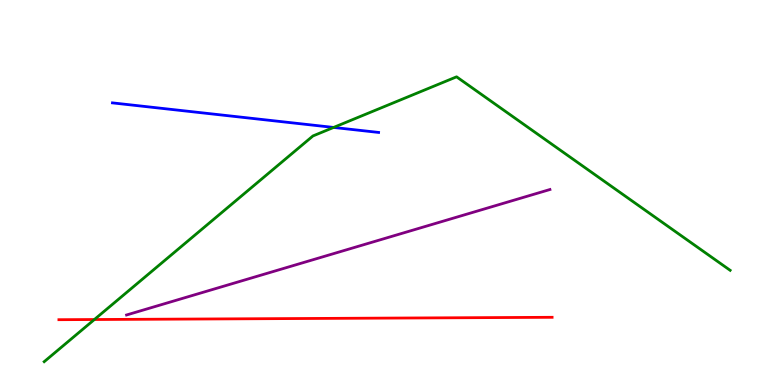[{'lines': ['blue', 'red'], 'intersections': []}, {'lines': ['green', 'red'], 'intersections': [{'x': 1.22, 'y': 1.7}]}, {'lines': ['purple', 'red'], 'intersections': []}, {'lines': ['blue', 'green'], 'intersections': [{'x': 4.3, 'y': 6.69}]}, {'lines': ['blue', 'purple'], 'intersections': []}, {'lines': ['green', 'purple'], 'intersections': []}]